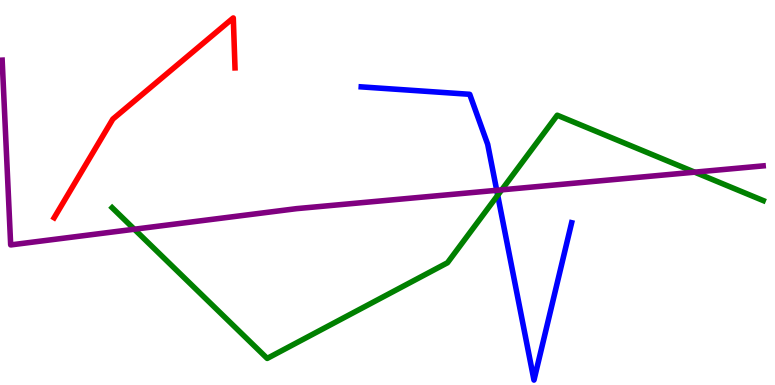[{'lines': ['blue', 'red'], 'intersections': []}, {'lines': ['green', 'red'], 'intersections': []}, {'lines': ['purple', 'red'], 'intersections': []}, {'lines': ['blue', 'green'], 'intersections': [{'x': 6.42, 'y': 4.93}]}, {'lines': ['blue', 'purple'], 'intersections': [{'x': 6.41, 'y': 5.06}]}, {'lines': ['green', 'purple'], 'intersections': [{'x': 1.73, 'y': 4.05}, {'x': 6.47, 'y': 5.07}, {'x': 8.96, 'y': 5.53}]}]